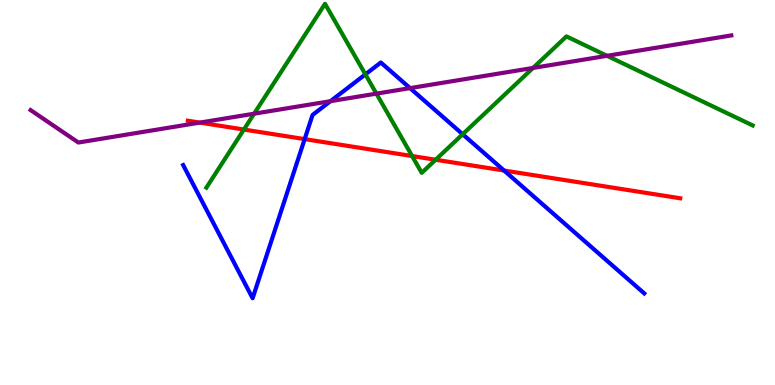[{'lines': ['blue', 'red'], 'intersections': [{'x': 3.93, 'y': 6.39}, {'x': 6.5, 'y': 5.57}]}, {'lines': ['green', 'red'], 'intersections': [{'x': 3.15, 'y': 6.64}, {'x': 5.32, 'y': 5.95}, {'x': 5.62, 'y': 5.85}]}, {'lines': ['purple', 'red'], 'intersections': [{'x': 2.58, 'y': 6.82}]}, {'lines': ['blue', 'green'], 'intersections': [{'x': 4.71, 'y': 8.07}, {'x': 5.97, 'y': 6.51}]}, {'lines': ['blue', 'purple'], 'intersections': [{'x': 4.26, 'y': 7.37}, {'x': 5.29, 'y': 7.71}]}, {'lines': ['green', 'purple'], 'intersections': [{'x': 3.28, 'y': 7.05}, {'x': 4.86, 'y': 7.57}, {'x': 6.88, 'y': 8.24}, {'x': 7.83, 'y': 8.55}]}]